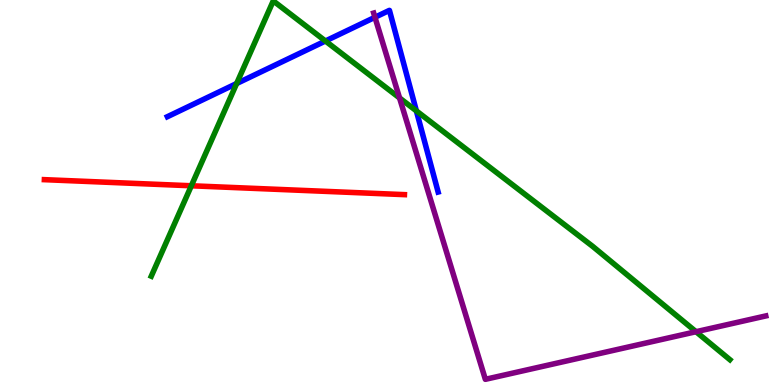[{'lines': ['blue', 'red'], 'intersections': []}, {'lines': ['green', 'red'], 'intersections': [{'x': 2.47, 'y': 5.17}]}, {'lines': ['purple', 'red'], 'intersections': []}, {'lines': ['blue', 'green'], 'intersections': [{'x': 3.05, 'y': 7.83}, {'x': 4.2, 'y': 8.93}, {'x': 5.37, 'y': 7.12}]}, {'lines': ['blue', 'purple'], 'intersections': [{'x': 4.84, 'y': 9.55}]}, {'lines': ['green', 'purple'], 'intersections': [{'x': 5.16, 'y': 7.46}, {'x': 8.98, 'y': 1.38}]}]